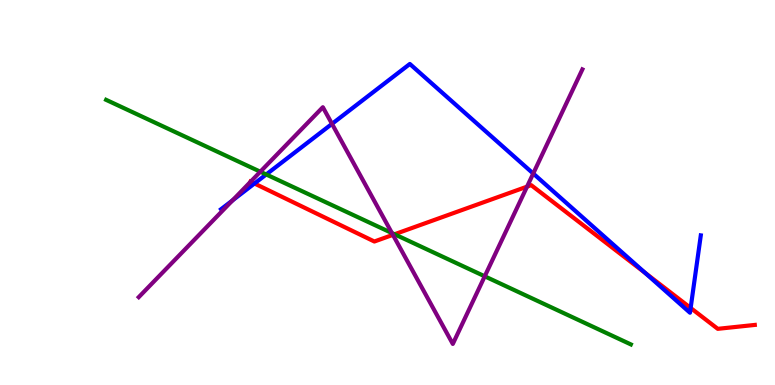[{'lines': ['blue', 'red'], 'intersections': [{'x': 3.28, 'y': 5.23}, {'x': 8.33, 'y': 2.91}, {'x': 8.91, 'y': 2.0}]}, {'lines': ['green', 'red'], 'intersections': [{'x': 5.09, 'y': 3.92}]}, {'lines': ['purple', 'red'], 'intersections': [{'x': 3.23, 'y': 5.28}, {'x': 5.07, 'y': 3.9}, {'x': 6.8, 'y': 5.15}]}, {'lines': ['blue', 'green'], 'intersections': [{'x': 3.44, 'y': 5.47}]}, {'lines': ['blue', 'purple'], 'intersections': [{'x': 3.0, 'y': 4.8}, {'x': 4.28, 'y': 6.78}, {'x': 6.88, 'y': 5.49}]}, {'lines': ['green', 'purple'], 'intersections': [{'x': 3.36, 'y': 5.54}, {'x': 5.06, 'y': 3.95}, {'x': 6.25, 'y': 2.82}]}]